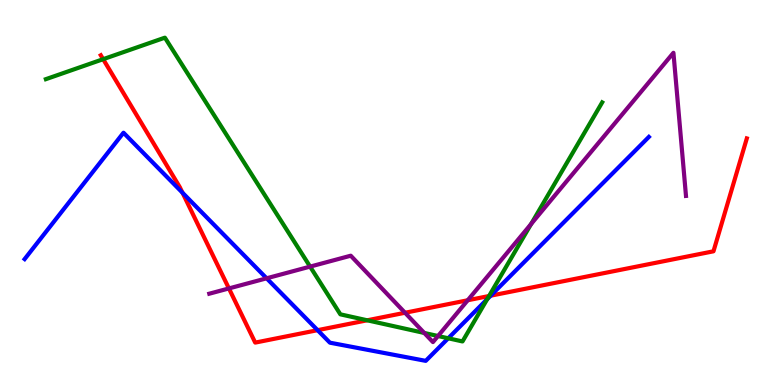[{'lines': ['blue', 'red'], 'intersections': [{'x': 2.35, 'y': 4.99}, {'x': 4.1, 'y': 1.42}, {'x': 6.33, 'y': 2.32}]}, {'lines': ['green', 'red'], 'intersections': [{'x': 1.33, 'y': 8.46}, {'x': 4.74, 'y': 1.68}, {'x': 6.31, 'y': 2.31}]}, {'lines': ['purple', 'red'], 'intersections': [{'x': 2.95, 'y': 2.51}, {'x': 5.23, 'y': 1.88}, {'x': 6.04, 'y': 2.2}]}, {'lines': ['blue', 'green'], 'intersections': [{'x': 5.78, 'y': 1.21}, {'x': 6.29, 'y': 2.23}]}, {'lines': ['blue', 'purple'], 'intersections': [{'x': 3.44, 'y': 2.77}]}, {'lines': ['green', 'purple'], 'intersections': [{'x': 4.0, 'y': 3.07}, {'x': 5.47, 'y': 1.35}, {'x': 5.65, 'y': 1.27}, {'x': 6.85, 'y': 4.18}]}]